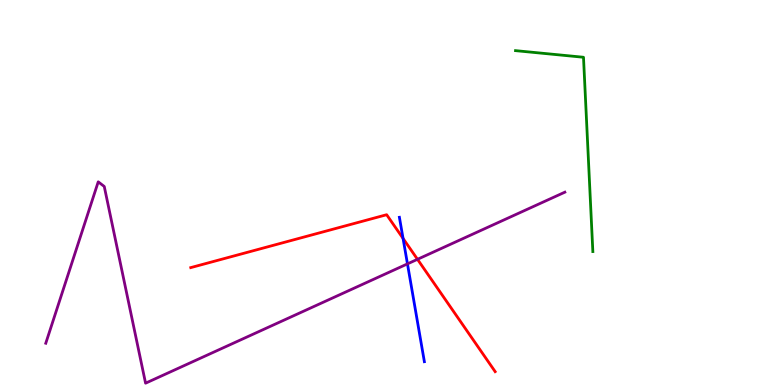[{'lines': ['blue', 'red'], 'intersections': [{'x': 5.2, 'y': 3.81}]}, {'lines': ['green', 'red'], 'intersections': []}, {'lines': ['purple', 'red'], 'intersections': [{'x': 5.39, 'y': 3.26}]}, {'lines': ['blue', 'green'], 'intersections': []}, {'lines': ['blue', 'purple'], 'intersections': [{'x': 5.26, 'y': 3.15}]}, {'lines': ['green', 'purple'], 'intersections': []}]